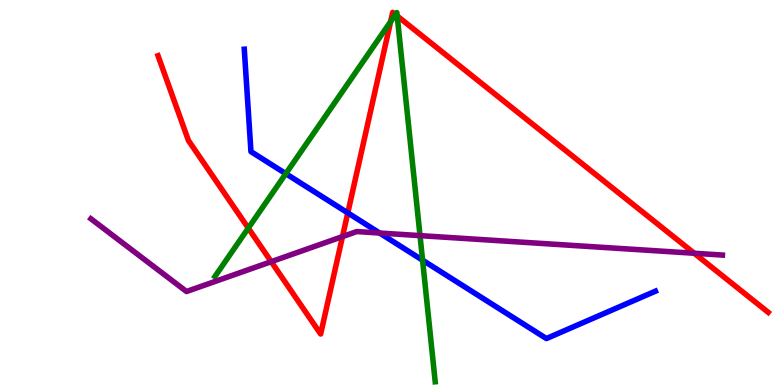[{'lines': ['blue', 'red'], 'intersections': [{'x': 4.49, 'y': 4.47}]}, {'lines': ['green', 'red'], 'intersections': [{'x': 3.2, 'y': 4.07}, {'x': 5.04, 'y': 9.44}, {'x': 5.1, 'y': 9.62}, {'x': 5.13, 'y': 9.58}]}, {'lines': ['purple', 'red'], 'intersections': [{'x': 3.5, 'y': 3.2}, {'x': 4.42, 'y': 3.85}, {'x': 8.96, 'y': 3.42}]}, {'lines': ['blue', 'green'], 'intersections': [{'x': 3.69, 'y': 5.49}, {'x': 5.45, 'y': 3.24}]}, {'lines': ['blue', 'purple'], 'intersections': [{'x': 4.9, 'y': 3.95}]}, {'lines': ['green', 'purple'], 'intersections': [{'x': 5.42, 'y': 3.88}]}]